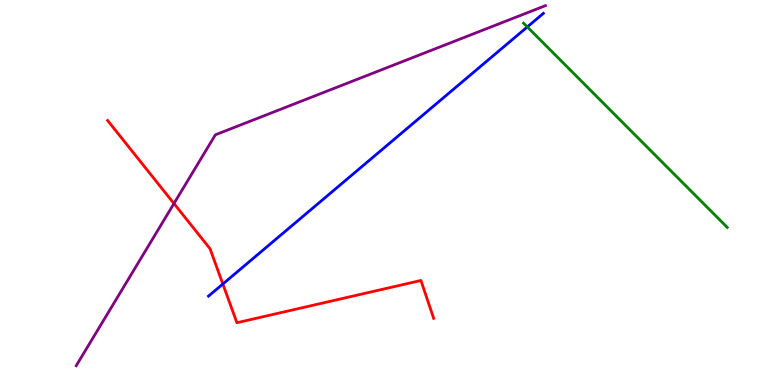[{'lines': ['blue', 'red'], 'intersections': [{'x': 2.88, 'y': 2.62}]}, {'lines': ['green', 'red'], 'intersections': []}, {'lines': ['purple', 'red'], 'intersections': [{'x': 2.24, 'y': 4.71}]}, {'lines': ['blue', 'green'], 'intersections': [{'x': 6.8, 'y': 9.3}]}, {'lines': ['blue', 'purple'], 'intersections': []}, {'lines': ['green', 'purple'], 'intersections': []}]